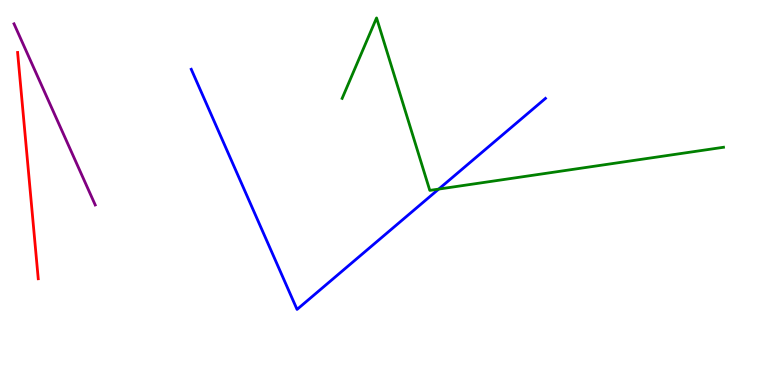[{'lines': ['blue', 'red'], 'intersections': []}, {'lines': ['green', 'red'], 'intersections': []}, {'lines': ['purple', 'red'], 'intersections': []}, {'lines': ['blue', 'green'], 'intersections': [{'x': 5.66, 'y': 5.09}]}, {'lines': ['blue', 'purple'], 'intersections': []}, {'lines': ['green', 'purple'], 'intersections': []}]